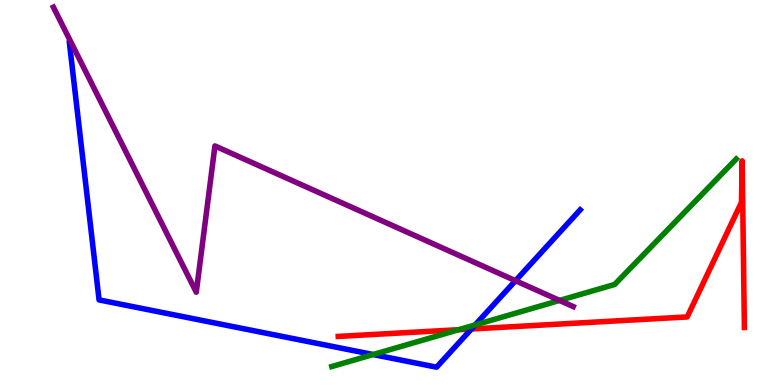[{'lines': ['blue', 'red'], 'intersections': [{'x': 6.08, 'y': 1.46}]}, {'lines': ['green', 'red'], 'intersections': [{'x': 5.92, 'y': 1.44}]}, {'lines': ['purple', 'red'], 'intersections': []}, {'lines': ['blue', 'green'], 'intersections': [{'x': 4.81, 'y': 0.791}, {'x': 6.13, 'y': 1.56}]}, {'lines': ['blue', 'purple'], 'intersections': [{'x': 6.65, 'y': 2.71}]}, {'lines': ['green', 'purple'], 'intersections': [{'x': 7.22, 'y': 2.2}]}]